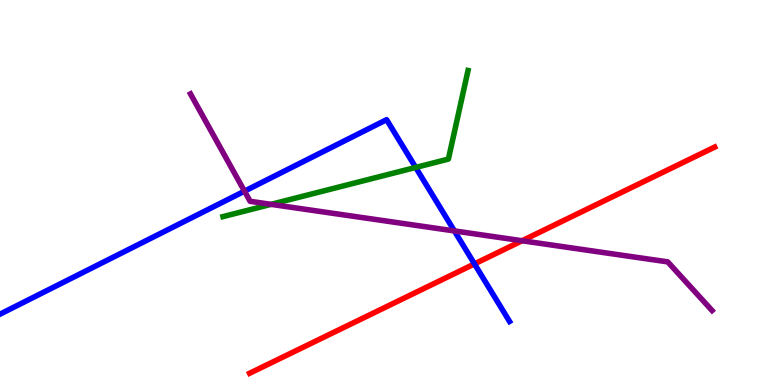[{'lines': ['blue', 'red'], 'intersections': [{'x': 6.12, 'y': 3.15}]}, {'lines': ['green', 'red'], 'intersections': []}, {'lines': ['purple', 'red'], 'intersections': [{'x': 6.74, 'y': 3.75}]}, {'lines': ['blue', 'green'], 'intersections': [{'x': 5.36, 'y': 5.65}]}, {'lines': ['blue', 'purple'], 'intersections': [{'x': 3.15, 'y': 5.03}, {'x': 5.86, 'y': 4.0}]}, {'lines': ['green', 'purple'], 'intersections': [{'x': 3.5, 'y': 4.69}]}]